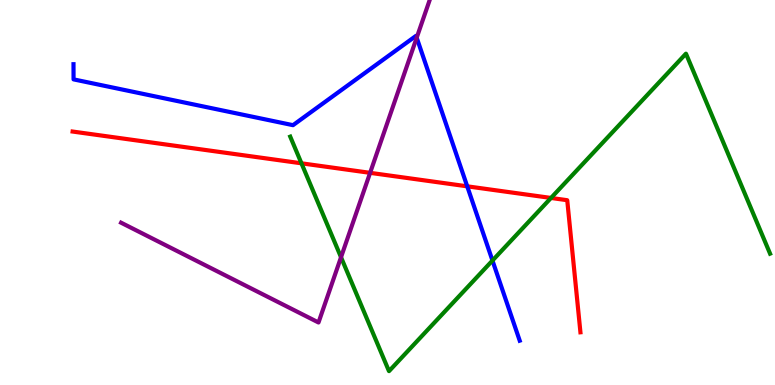[{'lines': ['blue', 'red'], 'intersections': [{'x': 6.03, 'y': 5.16}]}, {'lines': ['green', 'red'], 'intersections': [{'x': 3.89, 'y': 5.76}, {'x': 7.11, 'y': 4.86}]}, {'lines': ['purple', 'red'], 'intersections': [{'x': 4.78, 'y': 5.51}]}, {'lines': ['blue', 'green'], 'intersections': [{'x': 6.35, 'y': 3.23}]}, {'lines': ['blue', 'purple'], 'intersections': [{'x': 5.38, 'y': 9.02}]}, {'lines': ['green', 'purple'], 'intersections': [{'x': 4.4, 'y': 3.32}]}]